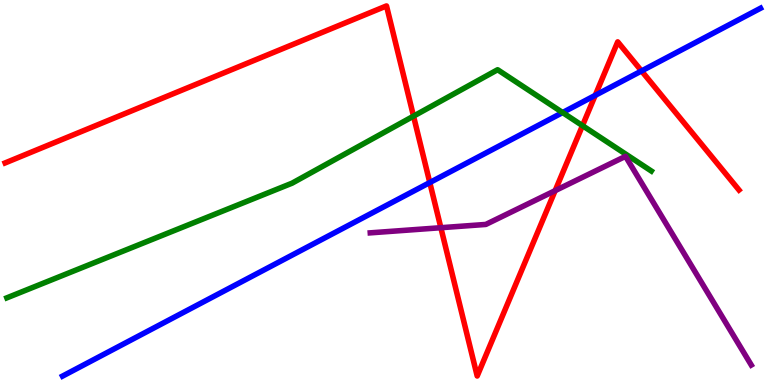[{'lines': ['blue', 'red'], 'intersections': [{'x': 5.55, 'y': 5.26}, {'x': 7.68, 'y': 7.52}, {'x': 8.28, 'y': 8.16}]}, {'lines': ['green', 'red'], 'intersections': [{'x': 5.34, 'y': 6.98}, {'x': 7.52, 'y': 6.74}]}, {'lines': ['purple', 'red'], 'intersections': [{'x': 5.69, 'y': 4.09}, {'x': 7.16, 'y': 5.05}]}, {'lines': ['blue', 'green'], 'intersections': [{'x': 7.26, 'y': 7.08}]}, {'lines': ['blue', 'purple'], 'intersections': []}, {'lines': ['green', 'purple'], 'intersections': []}]